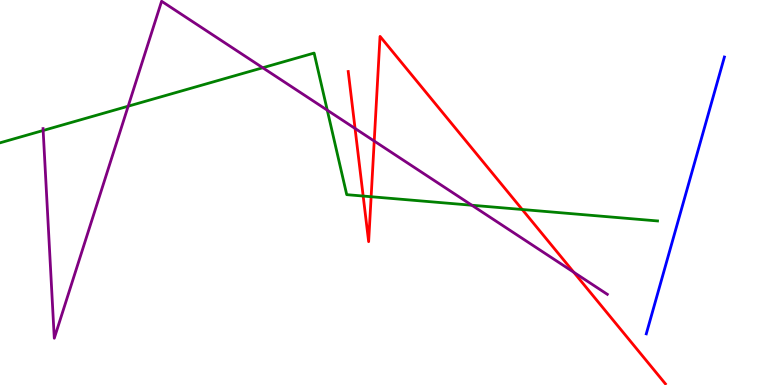[{'lines': ['blue', 'red'], 'intersections': []}, {'lines': ['green', 'red'], 'intersections': [{'x': 4.69, 'y': 4.91}, {'x': 4.79, 'y': 4.89}, {'x': 6.74, 'y': 4.56}]}, {'lines': ['purple', 'red'], 'intersections': [{'x': 4.58, 'y': 6.66}, {'x': 4.83, 'y': 6.34}, {'x': 7.4, 'y': 2.93}]}, {'lines': ['blue', 'green'], 'intersections': []}, {'lines': ['blue', 'purple'], 'intersections': []}, {'lines': ['green', 'purple'], 'intersections': [{'x': 0.557, 'y': 6.61}, {'x': 1.65, 'y': 7.24}, {'x': 3.39, 'y': 8.24}, {'x': 4.22, 'y': 7.14}, {'x': 6.09, 'y': 4.67}]}]